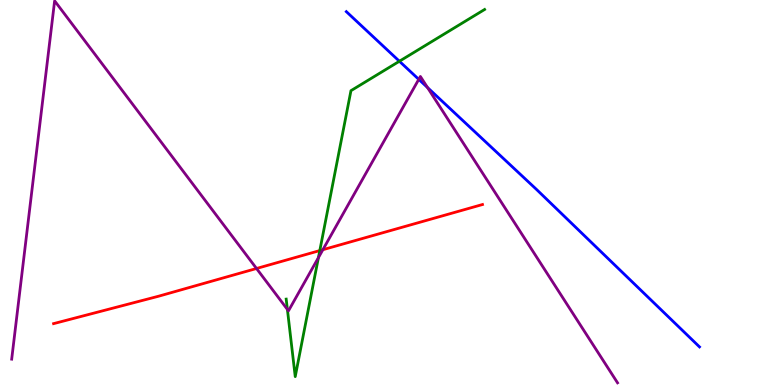[{'lines': ['blue', 'red'], 'intersections': []}, {'lines': ['green', 'red'], 'intersections': [{'x': 4.13, 'y': 3.49}]}, {'lines': ['purple', 'red'], 'intersections': [{'x': 3.31, 'y': 3.03}, {'x': 4.17, 'y': 3.51}]}, {'lines': ['blue', 'green'], 'intersections': [{'x': 5.15, 'y': 8.41}]}, {'lines': ['blue', 'purple'], 'intersections': [{'x': 5.4, 'y': 7.94}, {'x': 5.52, 'y': 7.73}]}, {'lines': ['green', 'purple'], 'intersections': [{'x': 3.71, 'y': 1.96}, {'x': 4.11, 'y': 3.31}]}]